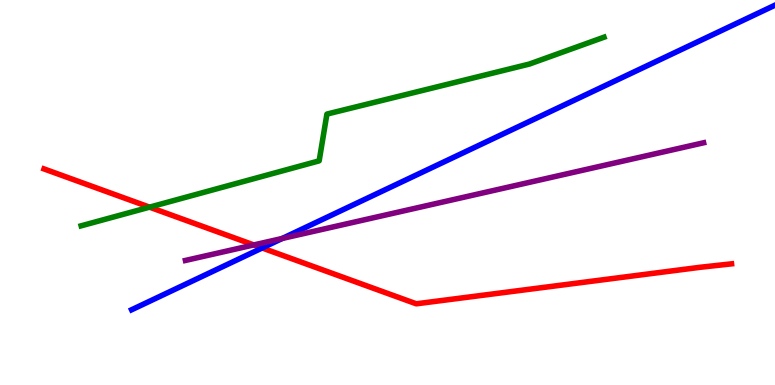[{'lines': ['blue', 'red'], 'intersections': [{'x': 3.38, 'y': 3.56}]}, {'lines': ['green', 'red'], 'intersections': [{'x': 1.93, 'y': 4.62}]}, {'lines': ['purple', 'red'], 'intersections': [{'x': 3.27, 'y': 3.64}]}, {'lines': ['blue', 'green'], 'intersections': []}, {'lines': ['blue', 'purple'], 'intersections': [{'x': 3.64, 'y': 3.81}]}, {'lines': ['green', 'purple'], 'intersections': []}]